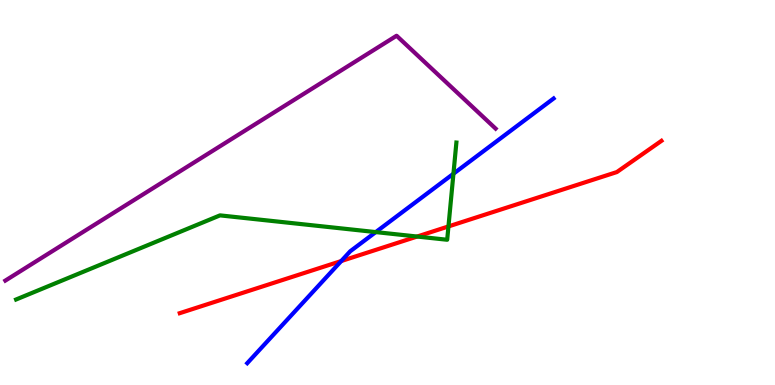[{'lines': ['blue', 'red'], 'intersections': [{'x': 4.4, 'y': 3.22}]}, {'lines': ['green', 'red'], 'intersections': [{'x': 5.38, 'y': 3.86}, {'x': 5.79, 'y': 4.12}]}, {'lines': ['purple', 'red'], 'intersections': []}, {'lines': ['blue', 'green'], 'intersections': [{'x': 4.85, 'y': 3.97}, {'x': 5.85, 'y': 5.49}]}, {'lines': ['blue', 'purple'], 'intersections': []}, {'lines': ['green', 'purple'], 'intersections': []}]